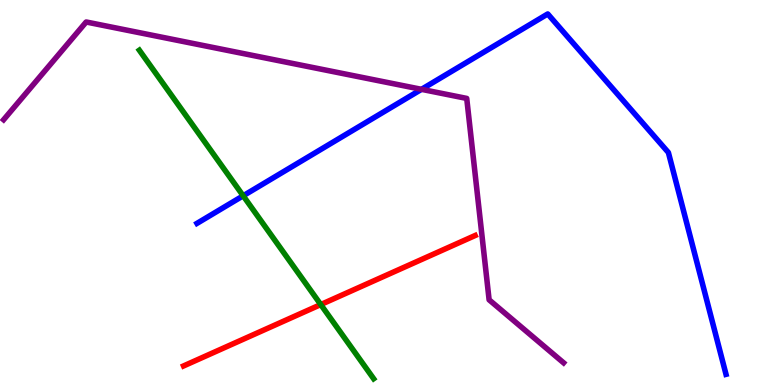[{'lines': ['blue', 'red'], 'intersections': []}, {'lines': ['green', 'red'], 'intersections': [{'x': 4.14, 'y': 2.09}]}, {'lines': ['purple', 'red'], 'intersections': []}, {'lines': ['blue', 'green'], 'intersections': [{'x': 3.14, 'y': 4.91}]}, {'lines': ['blue', 'purple'], 'intersections': [{'x': 5.44, 'y': 7.68}]}, {'lines': ['green', 'purple'], 'intersections': []}]